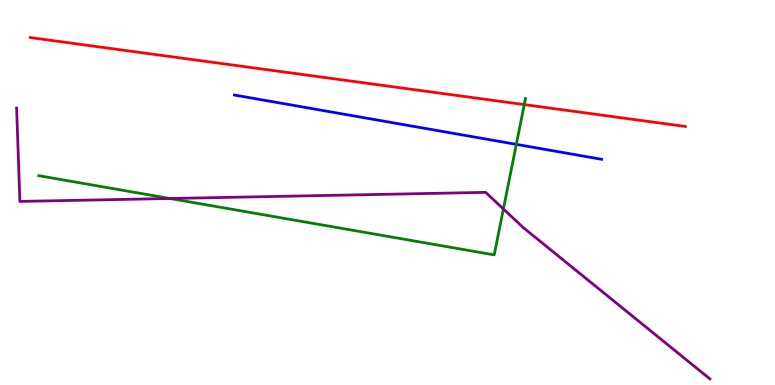[{'lines': ['blue', 'red'], 'intersections': []}, {'lines': ['green', 'red'], 'intersections': [{'x': 6.76, 'y': 7.28}]}, {'lines': ['purple', 'red'], 'intersections': []}, {'lines': ['blue', 'green'], 'intersections': [{'x': 6.66, 'y': 6.25}]}, {'lines': ['blue', 'purple'], 'intersections': []}, {'lines': ['green', 'purple'], 'intersections': [{'x': 2.19, 'y': 4.84}, {'x': 6.5, 'y': 4.57}]}]